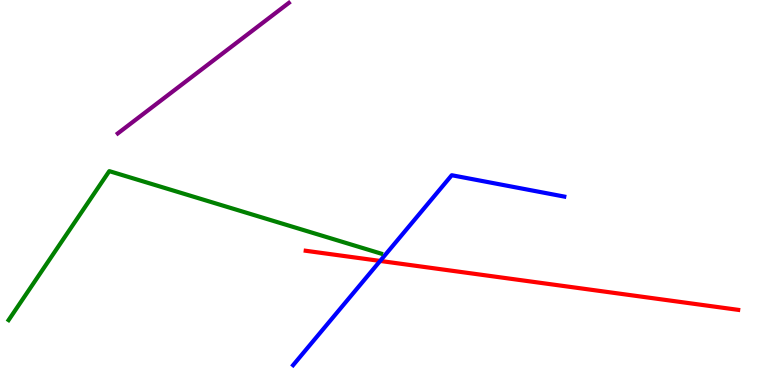[{'lines': ['blue', 'red'], 'intersections': [{'x': 4.91, 'y': 3.22}]}, {'lines': ['green', 'red'], 'intersections': []}, {'lines': ['purple', 'red'], 'intersections': []}, {'lines': ['blue', 'green'], 'intersections': []}, {'lines': ['blue', 'purple'], 'intersections': []}, {'lines': ['green', 'purple'], 'intersections': []}]